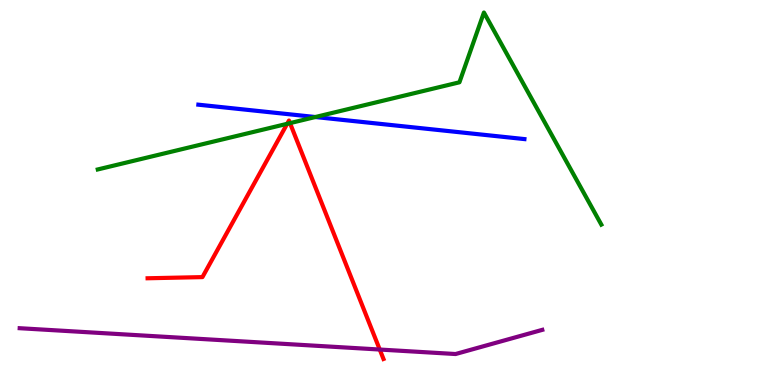[{'lines': ['blue', 'red'], 'intersections': []}, {'lines': ['green', 'red'], 'intersections': [{'x': 3.71, 'y': 6.78}, {'x': 3.74, 'y': 6.8}]}, {'lines': ['purple', 'red'], 'intersections': [{'x': 4.9, 'y': 0.921}]}, {'lines': ['blue', 'green'], 'intersections': [{'x': 4.07, 'y': 6.96}]}, {'lines': ['blue', 'purple'], 'intersections': []}, {'lines': ['green', 'purple'], 'intersections': []}]